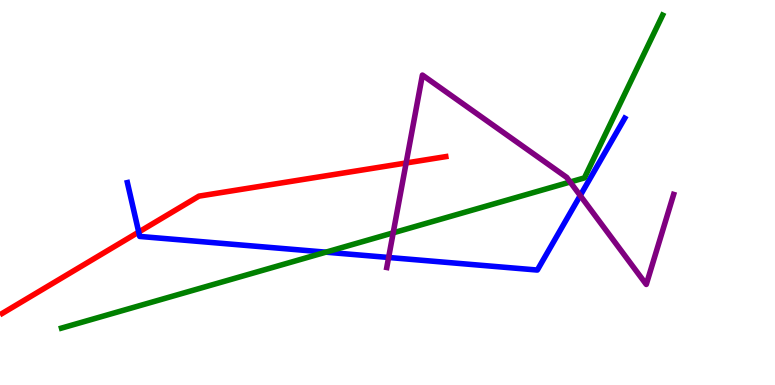[{'lines': ['blue', 'red'], 'intersections': [{'x': 1.79, 'y': 3.97}]}, {'lines': ['green', 'red'], 'intersections': []}, {'lines': ['purple', 'red'], 'intersections': [{'x': 5.24, 'y': 5.77}]}, {'lines': ['blue', 'green'], 'intersections': [{'x': 4.2, 'y': 3.45}]}, {'lines': ['blue', 'purple'], 'intersections': [{'x': 5.01, 'y': 3.31}, {'x': 7.49, 'y': 4.92}]}, {'lines': ['green', 'purple'], 'intersections': [{'x': 5.07, 'y': 3.95}, {'x': 7.36, 'y': 5.27}]}]